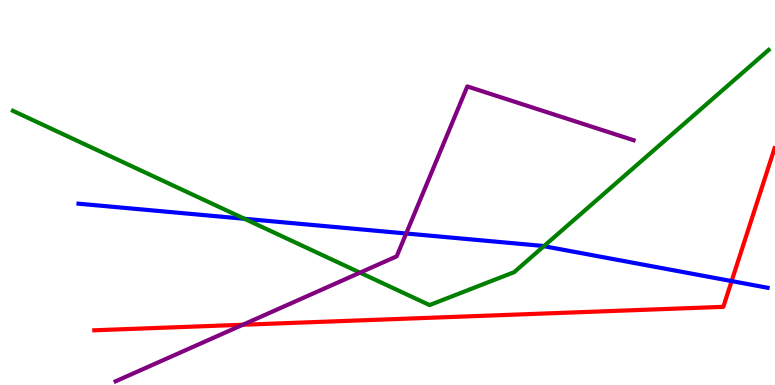[{'lines': ['blue', 'red'], 'intersections': [{'x': 9.44, 'y': 2.7}]}, {'lines': ['green', 'red'], 'intersections': []}, {'lines': ['purple', 'red'], 'intersections': [{'x': 3.13, 'y': 1.56}]}, {'lines': ['blue', 'green'], 'intersections': [{'x': 3.15, 'y': 4.32}, {'x': 7.02, 'y': 3.61}]}, {'lines': ['blue', 'purple'], 'intersections': [{'x': 5.24, 'y': 3.94}]}, {'lines': ['green', 'purple'], 'intersections': [{'x': 4.65, 'y': 2.92}]}]